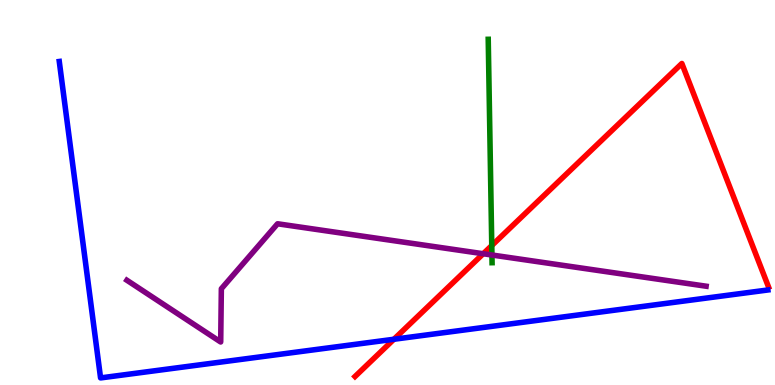[{'lines': ['blue', 'red'], 'intersections': [{'x': 5.08, 'y': 1.19}]}, {'lines': ['green', 'red'], 'intersections': [{'x': 6.35, 'y': 3.62}]}, {'lines': ['purple', 'red'], 'intersections': [{'x': 6.23, 'y': 3.41}]}, {'lines': ['blue', 'green'], 'intersections': []}, {'lines': ['blue', 'purple'], 'intersections': []}, {'lines': ['green', 'purple'], 'intersections': [{'x': 6.35, 'y': 3.38}]}]